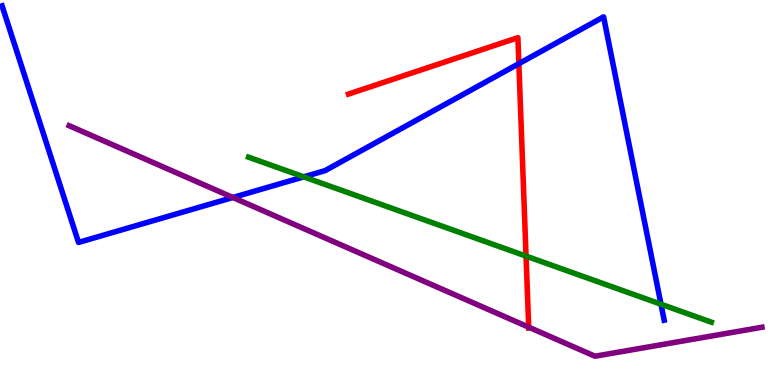[{'lines': ['blue', 'red'], 'intersections': [{'x': 6.7, 'y': 8.35}]}, {'lines': ['green', 'red'], 'intersections': [{'x': 6.79, 'y': 3.35}]}, {'lines': ['purple', 'red'], 'intersections': [{'x': 6.82, 'y': 1.5}]}, {'lines': ['blue', 'green'], 'intersections': [{'x': 3.92, 'y': 5.41}, {'x': 8.53, 'y': 2.1}]}, {'lines': ['blue', 'purple'], 'intersections': [{'x': 3.0, 'y': 4.87}]}, {'lines': ['green', 'purple'], 'intersections': []}]